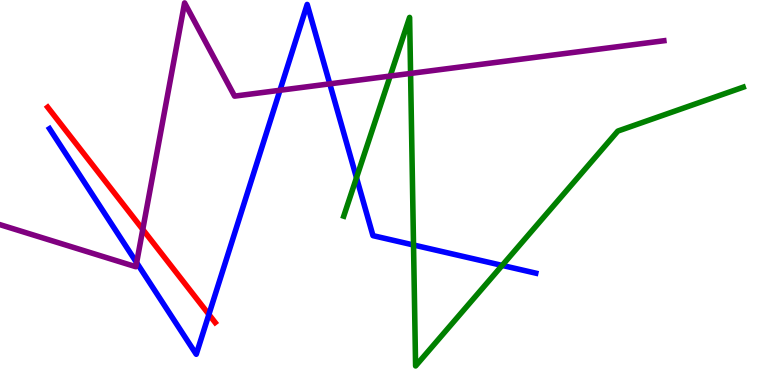[{'lines': ['blue', 'red'], 'intersections': [{'x': 2.7, 'y': 1.83}]}, {'lines': ['green', 'red'], 'intersections': []}, {'lines': ['purple', 'red'], 'intersections': [{'x': 1.84, 'y': 4.04}]}, {'lines': ['blue', 'green'], 'intersections': [{'x': 4.6, 'y': 5.38}, {'x': 5.34, 'y': 3.64}, {'x': 6.48, 'y': 3.11}]}, {'lines': ['blue', 'purple'], 'intersections': [{'x': 1.76, 'y': 3.18}, {'x': 3.61, 'y': 7.66}, {'x': 4.26, 'y': 7.82}]}, {'lines': ['green', 'purple'], 'intersections': [{'x': 5.03, 'y': 8.02}, {'x': 5.3, 'y': 8.09}]}]